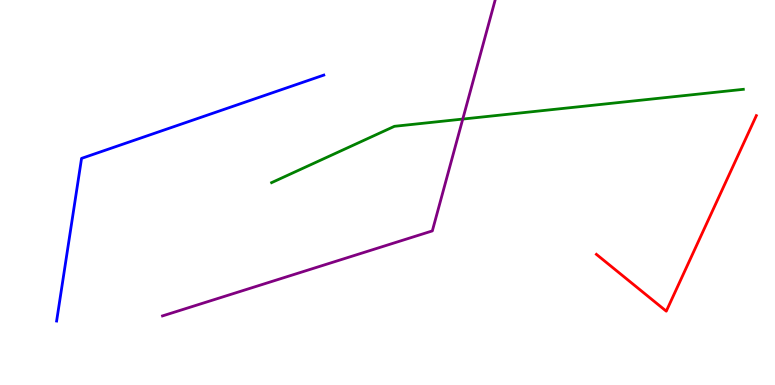[{'lines': ['blue', 'red'], 'intersections': []}, {'lines': ['green', 'red'], 'intersections': []}, {'lines': ['purple', 'red'], 'intersections': []}, {'lines': ['blue', 'green'], 'intersections': []}, {'lines': ['blue', 'purple'], 'intersections': []}, {'lines': ['green', 'purple'], 'intersections': [{'x': 5.97, 'y': 6.91}]}]